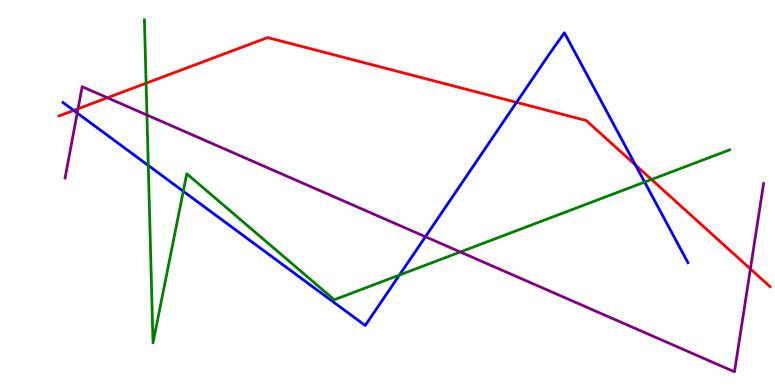[{'lines': ['blue', 'red'], 'intersections': [{'x': 0.951, 'y': 7.13}, {'x': 6.66, 'y': 7.34}, {'x': 8.2, 'y': 5.71}]}, {'lines': ['green', 'red'], 'intersections': [{'x': 1.89, 'y': 7.84}, {'x': 8.41, 'y': 5.34}]}, {'lines': ['purple', 'red'], 'intersections': [{'x': 1.01, 'y': 7.17}, {'x': 1.39, 'y': 7.46}, {'x': 9.68, 'y': 3.02}]}, {'lines': ['blue', 'green'], 'intersections': [{'x': 1.91, 'y': 5.7}, {'x': 2.36, 'y': 5.03}, {'x': 5.15, 'y': 2.86}, {'x': 8.32, 'y': 5.27}]}, {'lines': ['blue', 'purple'], 'intersections': [{'x': 0.997, 'y': 7.06}, {'x': 5.49, 'y': 3.85}]}, {'lines': ['green', 'purple'], 'intersections': [{'x': 1.9, 'y': 7.01}, {'x': 5.94, 'y': 3.46}]}]